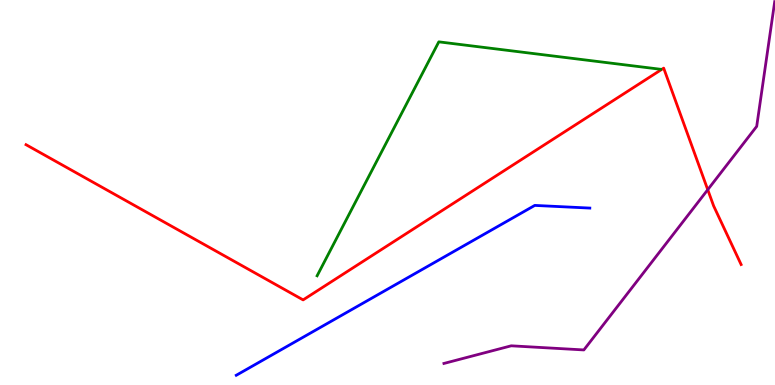[{'lines': ['blue', 'red'], 'intersections': []}, {'lines': ['green', 'red'], 'intersections': []}, {'lines': ['purple', 'red'], 'intersections': [{'x': 9.13, 'y': 5.07}]}, {'lines': ['blue', 'green'], 'intersections': []}, {'lines': ['blue', 'purple'], 'intersections': []}, {'lines': ['green', 'purple'], 'intersections': []}]